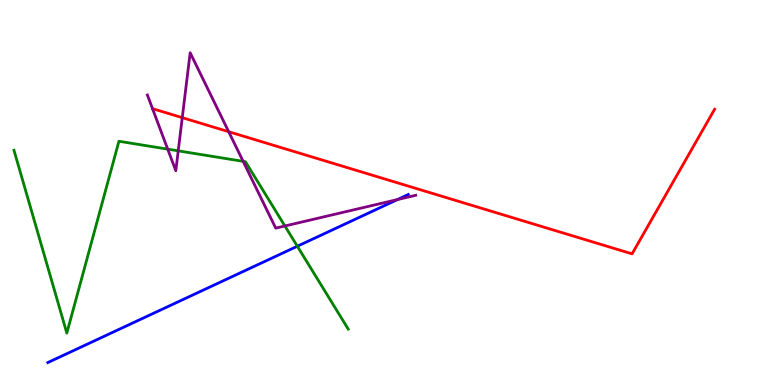[{'lines': ['blue', 'red'], 'intersections': []}, {'lines': ['green', 'red'], 'intersections': []}, {'lines': ['purple', 'red'], 'intersections': [{'x': 2.35, 'y': 6.94}, {'x': 2.95, 'y': 6.58}]}, {'lines': ['blue', 'green'], 'intersections': [{'x': 3.84, 'y': 3.6}]}, {'lines': ['blue', 'purple'], 'intersections': [{'x': 5.13, 'y': 4.82}]}, {'lines': ['green', 'purple'], 'intersections': [{'x': 2.16, 'y': 6.13}, {'x': 2.3, 'y': 6.08}, {'x': 3.14, 'y': 5.81}, {'x': 3.68, 'y': 4.13}]}]